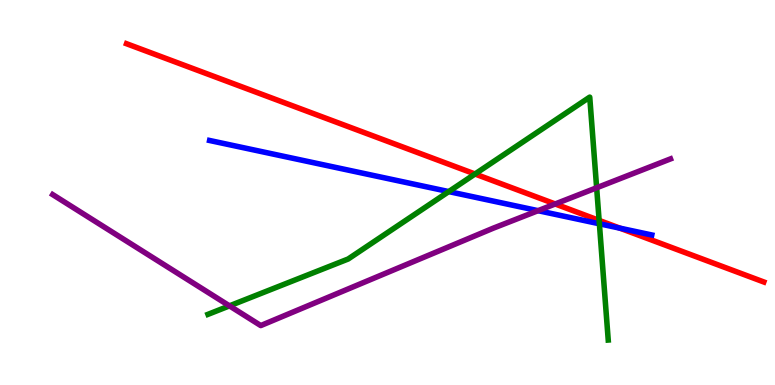[{'lines': ['blue', 'red'], 'intersections': [{'x': 8.0, 'y': 4.07}]}, {'lines': ['green', 'red'], 'intersections': [{'x': 6.13, 'y': 5.48}, {'x': 7.73, 'y': 4.28}]}, {'lines': ['purple', 'red'], 'intersections': [{'x': 7.16, 'y': 4.7}]}, {'lines': ['blue', 'green'], 'intersections': [{'x': 5.79, 'y': 5.02}, {'x': 7.73, 'y': 4.19}]}, {'lines': ['blue', 'purple'], 'intersections': [{'x': 6.94, 'y': 4.53}]}, {'lines': ['green', 'purple'], 'intersections': [{'x': 2.96, 'y': 2.06}, {'x': 7.7, 'y': 5.12}]}]